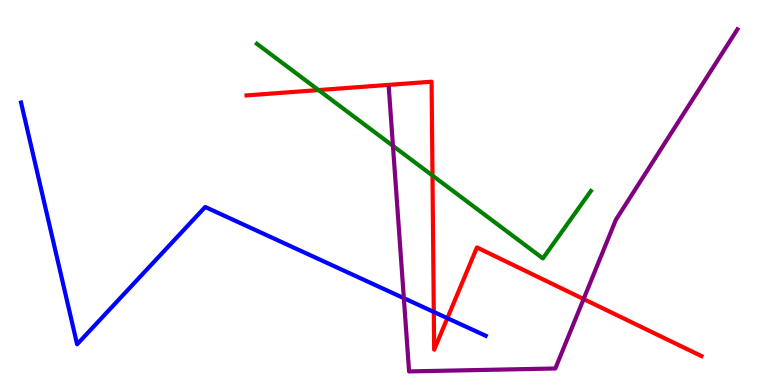[{'lines': ['blue', 'red'], 'intersections': [{'x': 5.6, 'y': 1.9}, {'x': 5.77, 'y': 1.74}]}, {'lines': ['green', 'red'], 'intersections': [{'x': 4.11, 'y': 7.66}, {'x': 5.58, 'y': 5.44}]}, {'lines': ['purple', 'red'], 'intersections': [{'x': 7.53, 'y': 2.23}]}, {'lines': ['blue', 'green'], 'intersections': []}, {'lines': ['blue', 'purple'], 'intersections': [{'x': 5.21, 'y': 2.26}]}, {'lines': ['green', 'purple'], 'intersections': [{'x': 5.07, 'y': 6.21}]}]